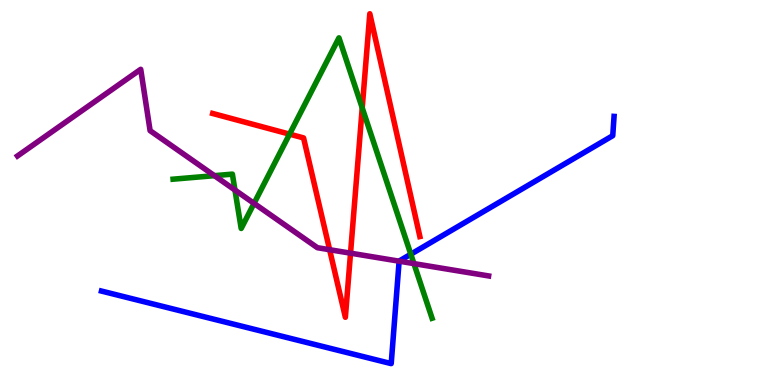[{'lines': ['blue', 'red'], 'intersections': []}, {'lines': ['green', 'red'], 'intersections': [{'x': 3.74, 'y': 6.52}, {'x': 4.67, 'y': 7.2}]}, {'lines': ['purple', 'red'], 'intersections': [{'x': 4.25, 'y': 3.51}, {'x': 4.52, 'y': 3.42}]}, {'lines': ['blue', 'green'], 'intersections': [{'x': 5.3, 'y': 3.4}]}, {'lines': ['blue', 'purple'], 'intersections': [{'x': 5.15, 'y': 3.22}]}, {'lines': ['green', 'purple'], 'intersections': [{'x': 2.77, 'y': 5.44}, {'x': 3.03, 'y': 5.06}, {'x': 3.28, 'y': 4.72}, {'x': 5.34, 'y': 3.15}]}]